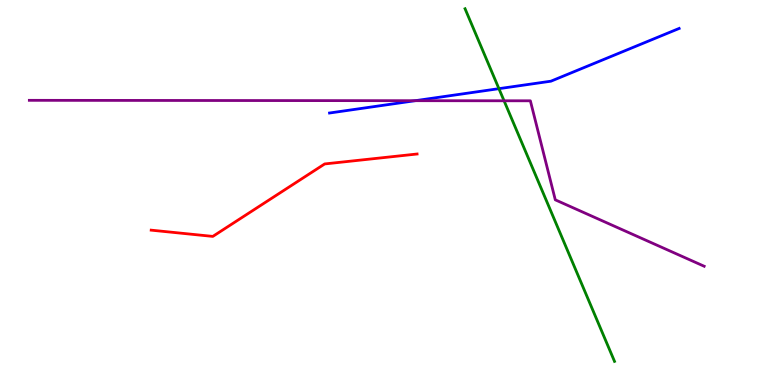[{'lines': ['blue', 'red'], 'intersections': []}, {'lines': ['green', 'red'], 'intersections': []}, {'lines': ['purple', 'red'], 'intersections': []}, {'lines': ['blue', 'green'], 'intersections': [{'x': 6.44, 'y': 7.7}]}, {'lines': ['blue', 'purple'], 'intersections': [{'x': 5.36, 'y': 7.38}]}, {'lines': ['green', 'purple'], 'intersections': [{'x': 6.5, 'y': 7.38}]}]